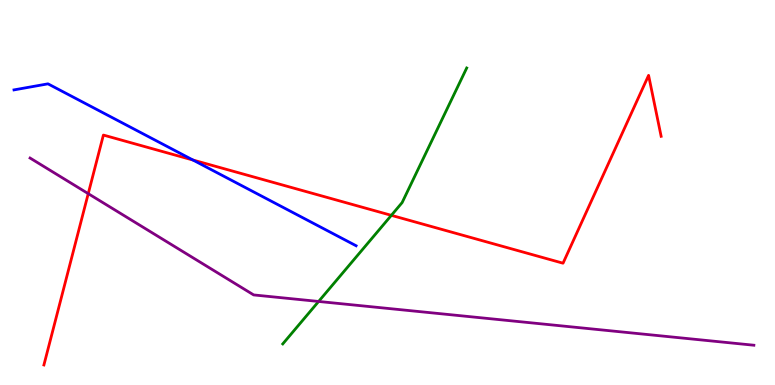[{'lines': ['blue', 'red'], 'intersections': [{'x': 2.49, 'y': 5.84}]}, {'lines': ['green', 'red'], 'intersections': [{'x': 5.05, 'y': 4.41}]}, {'lines': ['purple', 'red'], 'intersections': [{'x': 1.14, 'y': 4.97}]}, {'lines': ['blue', 'green'], 'intersections': []}, {'lines': ['blue', 'purple'], 'intersections': []}, {'lines': ['green', 'purple'], 'intersections': [{'x': 4.11, 'y': 2.17}]}]